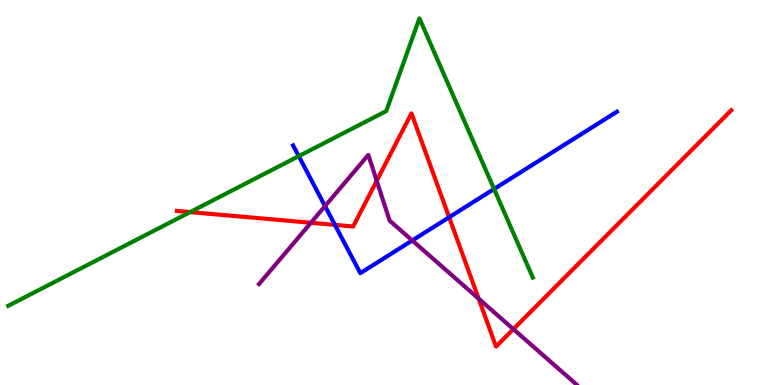[{'lines': ['blue', 'red'], 'intersections': [{'x': 4.32, 'y': 4.16}, {'x': 5.8, 'y': 4.36}]}, {'lines': ['green', 'red'], 'intersections': [{'x': 2.45, 'y': 4.49}]}, {'lines': ['purple', 'red'], 'intersections': [{'x': 4.01, 'y': 4.21}, {'x': 4.86, 'y': 5.3}, {'x': 6.18, 'y': 2.24}, {'x': 6.62, 'y': 1.45}]}, {'lines': ['blue', 'green'], 'intersections': [{'x': 3.85, 'y': 5.94}, {'x': 6.38, 'y': 5.09}]}, {'lines': ['blue', 'purple'], 'intersections': [{'x': 4.19, 'y': 4.65}, {'x': 5.32, 'y': 3.75}]}, {'lines': ['green', 'purple'], 'intersections': []}]